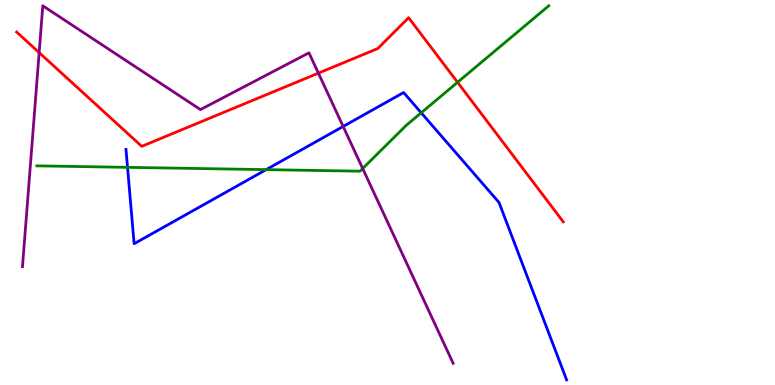[{'lines': ['blue', 'red'], 'intersections': []}, {'lines': ['green', 'red'], 'intersections': [{'x': 5.9, 'y': 7.86}]}, {'lines': ['purple', 'red'], 'intersections': [{'x': 0.505, 'y': 8.63}, {'x': 4.11, 'y': 8.1}]}, {'lines': ['blue', 'green'], 'intersections': [{'x': 1.65, 'y': 5.65}, {'x': 3.43, 'y': 5.59}, {'x': 5.43, 'y': 7.07}]}, {'lines': ['blue', 'purple'], 'intersections': [{'x': 4.43, 'y': 6.72}]}, {'lines': ['green', 'purple'], 'intersections': [{'x': 4.68, 'y': 5.62}]}]